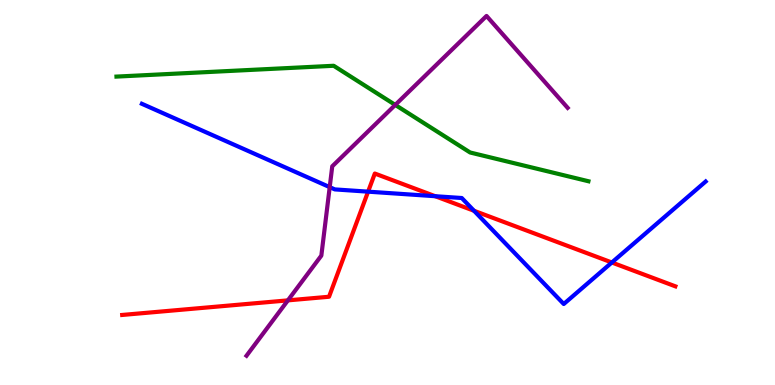[{'lines': ['blue', 'red'], 'intersections': [{'x': 4.75, 'y': 5.02}, {'x': 5.62, 'y': 4.9}, {'x': 6.12, 'y': 4.53}, {'x': 7.89, 'y': 3.18}]}, {'lines': ['green', 'red'], 'intersections': []}, {'lines': ['purple', 'red'], 'intersections': [{'x': 3.71, 'y': 2.2}]}, {'lines': ['blue', 'green'], 'intersections': []}, {'lines': ['blue', 'purple'], 'intersections': [{'x': 4.25, 'y': 5.14}]}, {'lines': ['green', 'purple'], 'intersections': [{'x': 5.1, 'y': 7.28}]}]